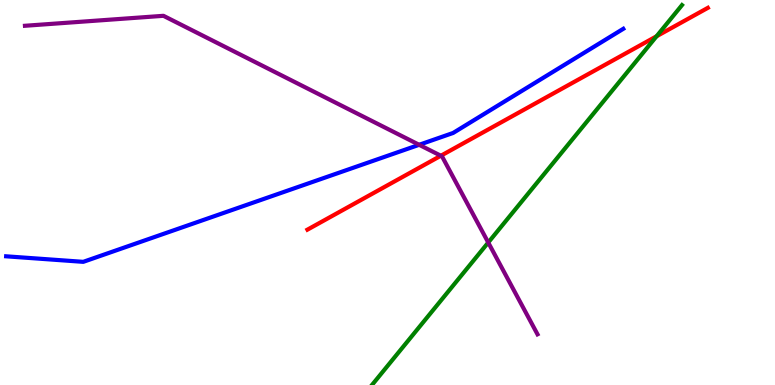[{'lines': ['blue', 'red'], 'intersections': []}, {'lines': ['green', 'red'], 'intersections': [{'x': 8.47, 'y': 9.06}]}, {'lines': ['purple', 'red'], 'intersections': [{'x': 5.69, 'y': 5.95}]}, {'lines': ['blue', 'green'], 'intersections': []}, {'lines': ['blue', 'purple'], 'intersections': [{'x': 5.41, 'y': 6.24}]}, {'lines': ['green', 'purple'], 'intersections': [{'x': 6.3, 'y': 3.7}]}]